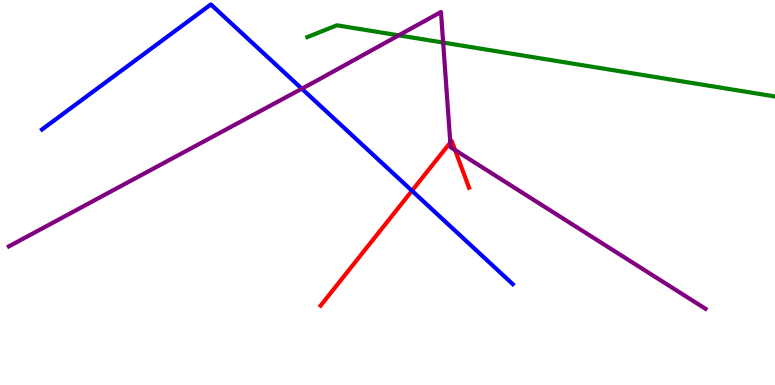[{'lines': ['blue', 'red'], 'intersections': [{'x': 5.32, 'y': 5.05}]}, {'lines': ['green', 'red'], 'intersections': []}, {'lines': ['purple', 'red'], 'intersections': [{'x': 5.81, 'y': 6.3}, {'x': 5.87, 'y': 6.1}]}, {'lines': ['blue', 'green'], 'intersections': []}, {'lines': ['blue', 'purple'], 'intersections': [{'x': 3.89, 'y': 7.7}]}, {'lines': ['green', 'purple'], 'intersections': [{'x': 5.14, 'y': 9.08}, {'x': 5.72, 'y': 8.89}]}]